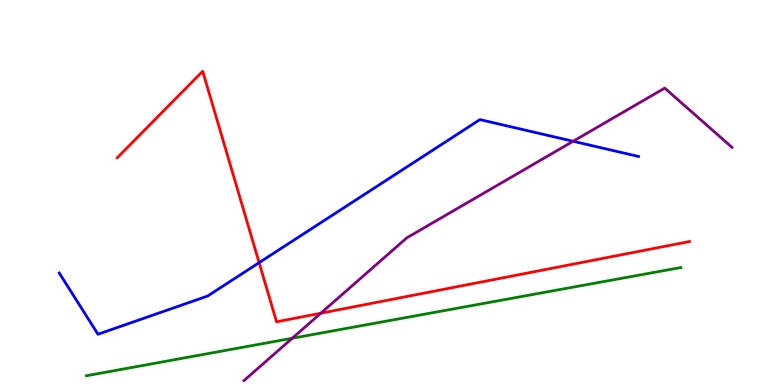[{'lines': ['blue', 'red'], 'intersections': [{'x': 3.34, 'y': 3.18}]}, {'lines': ['green', 'red'], 'intersections': []}, {'lines': ['purple', 'red'], 'intersections': [{'x': 4.14, 'y': 1.86}]}, {'lines': ['blue', 'green'], 'intersections': []}, {'lines': ['blue', 'purple'], 'intersections': [{'x': 7.4, 'y': 6.33}]}, {'lines': ['green', 'purple'], 'intersections': [{'x': 3.77, 'y': 1.21}]}]